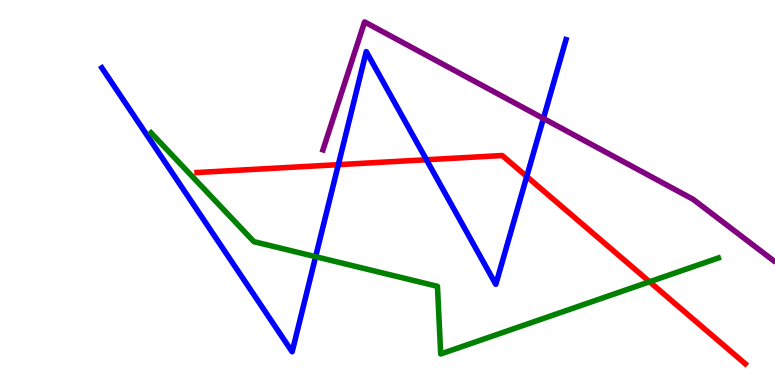[{'lines': ['blue', 'red'], 'intersections': [{'x': 4.37, 'y': 5.72}, {'x': 5.5, 'y': 5.85}, {'x': 6.8, 'y': 5.42}]}, {'lines': ['green', 'red'], 'intersections': [{'x': 8.38, 'y': 2.68}]}, {'lines': ['purple', 'red'], 'intersections': []}, {'lines': ['blue', 'green'], 'intersections': [{'x': 4.07, 'y': 3.33}]}, {'lines': ['blue', 'purple'], 'intersections': [{'x': 7.01, 'y': 6.92}]}, {'lines': ['green', 'purple'], 'intersections': []}]